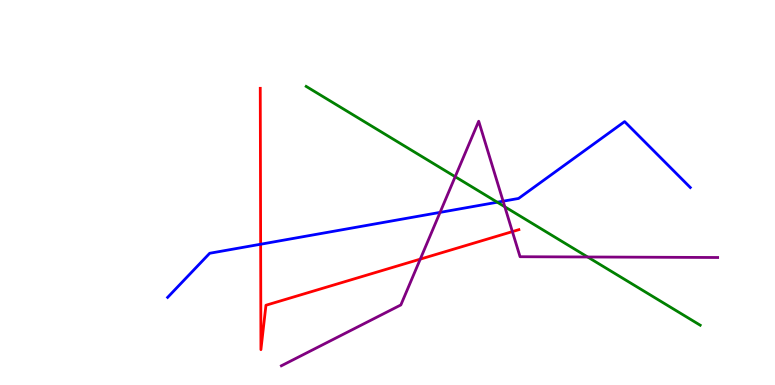[{'lines': ['blue', 'red'], 'intersections': [{'x': 3.36, 'y': 3.66}]}, {'lines': ['green', 'red'], 'intersections': []}, {'lines': ['purple', 'red'], 'intersections': [{'x': 5.42, 'y': 3.27}, {'x': 6.61, 'y': 3.98}]}, {'lines': ['blue', 'green'], 'intersections': [{'x': 6.42, 'y': 4.75}]}, {'lines': ['blue', 'purple'], 'intersections': [{'x': 5.68, 'y': 4.48}, {'x': 6.49, 'y': 4.77}]}, {'lines': ['green', 'purple'], 'intersections': [{'x': 5.87, 'y': 5.41}, {'x': 6.51, 'y': 4.63}, {'x': 7.58, 'y': 3.32}]}]